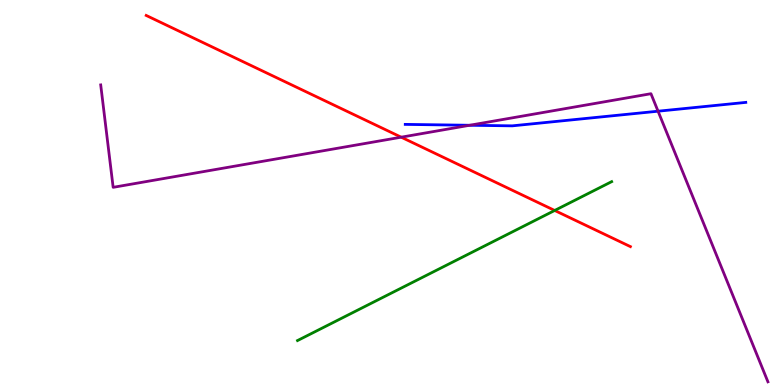[{'lines': ['blue', 'red'], 'intersections': []}, {'lines': ['green', 'red'], 'intersections': [{'x': 7.16, 'y': 4.53}]}, {'lines': ['purple', 'red'], 'intersections': [{'x': 5.18, 'y': 6.44}]}, {'lines': ['blue', 'green'], 'intersections': []}, {'lines': ['blue', 'purple'], 'intersections': [{'x': 6.06, 'y': 6.75}, {'x': 8.49, 'y': 7.11}]}, {'lines': ['green', 'purple'], 'intersections': []}]